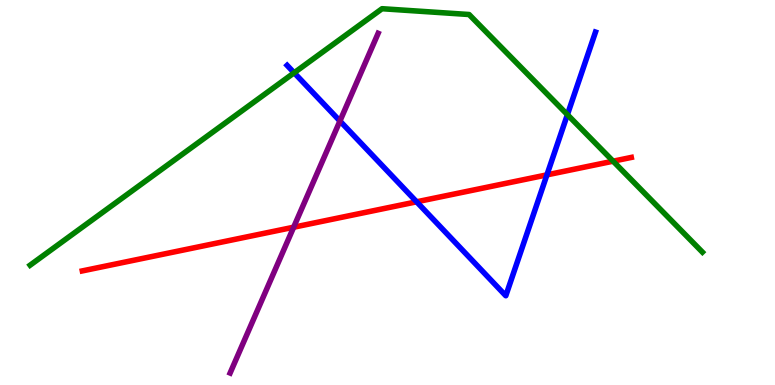[{'lines': ['blue', 'red'], 'intersections': [{'x': 5.38, 'y': 4.76}, {'x': 7.06, 'y': 5.46}]}, {'lines': ['green', 'red'], 'intersections': [{'x': 7.91, 'y': 5.81}]}, {'lines': ['purple', 'red'], 'intersections': [{'x': 3.79, 'y': 4.1}]}, {'lines': ['blue', 'green'], 'intersections': [{'x': 3.8, 'y': 8.11}, {'x': 7.32, 'y': 7.02}]}, {'lines': ['blue', 'purple'], 'intersections': [{'x': 4.39, 'y': 6.86}]}, {'lines': ['green', 'purple'], 'intersections': []}]